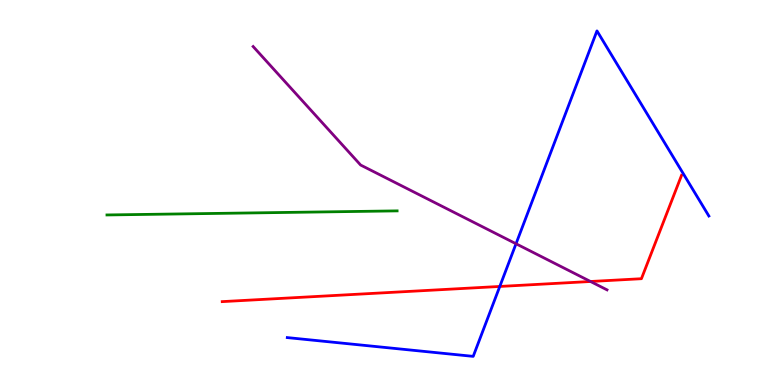[{'lines': ['blue', 'red'], 'intersections': [{'x': 6.45, 'y': 2.56}]}, {'lines': ['green', 'red'], 'intersections': []}, {'lines': ['purple', 'red'], 'intersections': [{'x': 7.62, 'y': 2.69}]}, {'lines': ['blue', 'green'], 'intersections': []}, {'lines': ['blue', 'purple'], 'intersections': [{'x': 6.66, 'y': 3.67}]}, {'lines': ['green', 'purple'], 'intersections': []}]